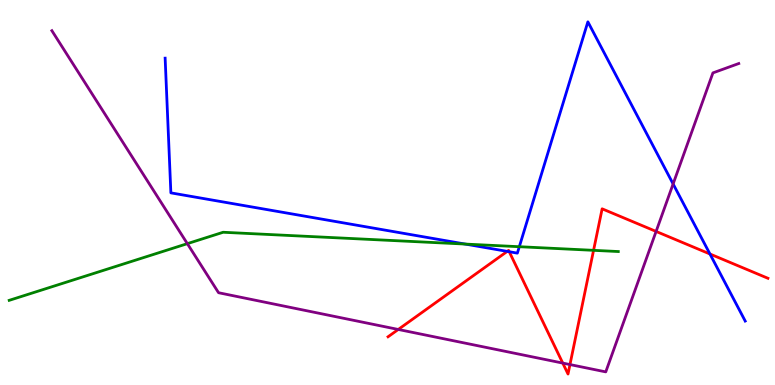[{'lines': ['blue', 'red'], 'intersections': [{'x': 6.55, 'y': 3.47}, {'x': 6.57, 'y': 3.46}, {'x': 9.16, 'y': 3.4}]}, {'lines': ['green', 'red'], 'intersections': [{'x': 7.66, 'y': 3.5}]}, {'lines': ['purple', 'red'], 'intersections': [{'x': 5.14, 'y': 1.44}, {'x': 7.26, 'y': 0.569}, {'x': 7.35, 'y': 0.531}, {'x': 8.47, 'y': 3.99}]}, {'lines': ['blue', 'green'], 'intersections': [{'x': 6.0, 'y': 3.66}, {'x': 6.7, 'y': 3.59}]}, {'lines': ['blue', 'purple'], 'intersections': [{'x': 8.69, 'y': 5.22}]}, {'lines': ['green', 'purple'], 'intersections': [{'x': 2.42, 'y': 3.67}]}]